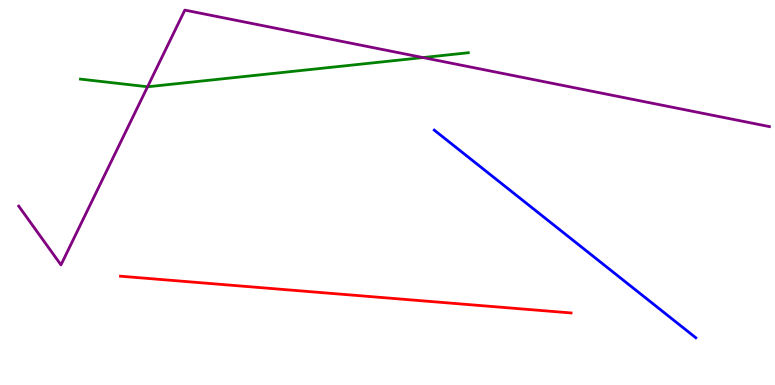[{'lines': ['blue', 'red'], 'intersections': []}, {'lines': ['green', 'red'], 'intersections': []}, {'lines': ['purple', 'red'], 'intersections': []}, {'lines': ['blue', 'green'], 'intersections': []}, {'lines': ['blue', 'purple'], 'intersections': []}, {'lines': ['green', 'purple'], 'intersections': [{'x': 1.9, 'y': 7.75}, {'x': 5.46, 'y': 8.5}]}]